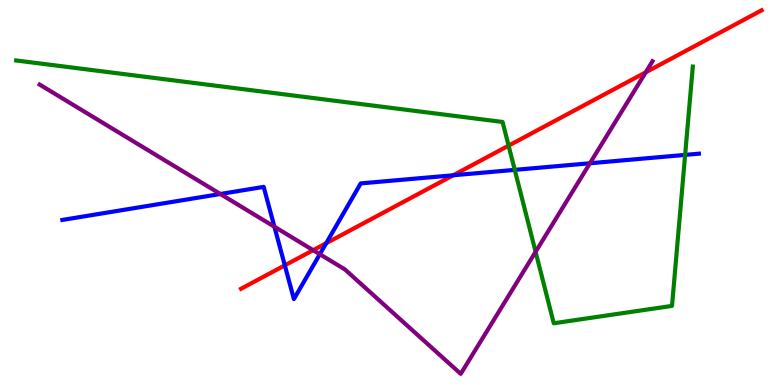[{'lines': ['blue', 'red'], 'intersections': [{'x': 3.68, 'y': 3.11}, {'x': 4.21, 'y': 3.68}, {'x': 5.85, 'y': 5.45}]}, {'lines': ['green', 'red'], 'intersections': [{'x': 6.56, 'y': 6.22}]}, {'lines': ['purple', 'red'], 'intersections': [{'x': 4.04, 'y': 3.5}, {'x': 8.33, 'y': 8.12}]}, {'lines': ['blue', 'green'], 'intersections': [{'x': 6.64, 'y': 5.59}, {'x': 8.84, 'y': 5.98}]}, {'lines': ['blue', 'purple'], 'intersections': [{'x': 2.84, 'y': 4.96}, {'x': 3.54, 'y': 4.11}, {'x': 4.13, 'y': 3.4}, {'x': 7.61, 'y': 5.76}]}, {'lines': ['green', 'purple'], 'intersections': [{'x': 6.91, 'y': 3.46}]}]